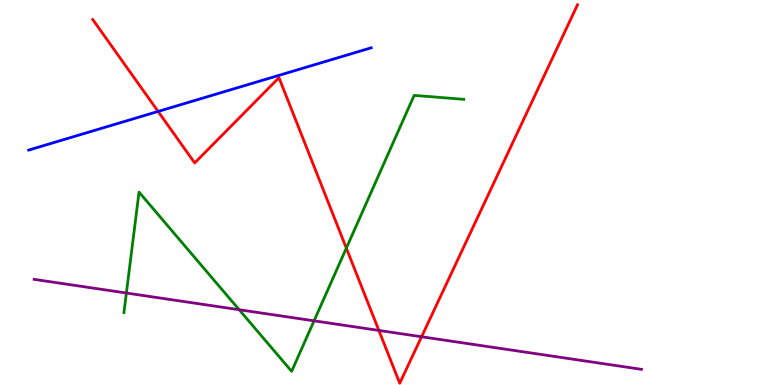[{'lines': ['blue', 'red'], 'intersections': [{'x': 2.04, 'y': 7.11}]}, {'lines': ['green', 'red'], 'intersections': [{'x': 4.47, 'y': 3.56}]}, {'lines': ['purple', 'red'], 'intersections': [{'x': 4.89, 'y': 1.42}, {'x': 5.44, 'y': 1.25}]}, {'lines': ['blue', 'green'], 'intersections': []}, {'lines': ['blue', 'purple'], 'intersections': []}, {'lines': ['green', 'purple'], 'intersections': [{'x': 1.63, 'y': 2.39}, {'x': 3.09, 'y': 1.95}, {'x': 4.05, 'y': 1.67}]}]